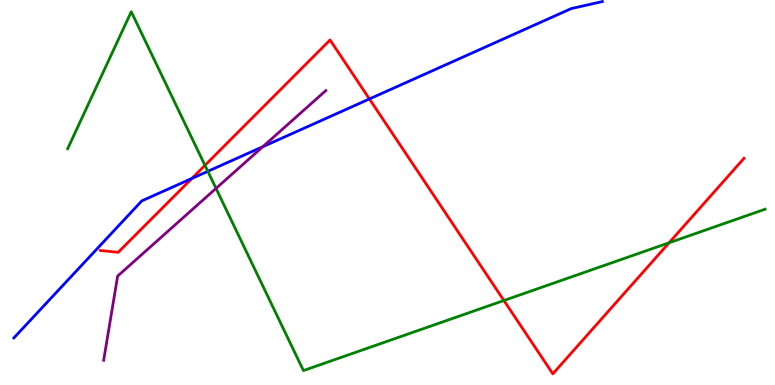[{'lines': ['blue', 'red'], 'intersections': [{'x': 2.48, 'y': 5.36}, {'x': 4.77, 'y': 7.43}]}, {'lines': ['green', 'red'], 'intersections': [{'x': 2.64, 'y': 5.71}, {'x': 6.5, 'y': 2.19}, {'x': 8.63, 'y': 3.69}]}, {'lines': ['purple', 'red'], 'intersections': []}, {'lines': ['blue', 'green'], 'intersections': [{'x': 2.68, 'y': 5.55}]}, {'lines': ['blue', 'purple'], 'intersections': [{'x': 3.39, 'y': 6.19}]}, {'lines': ['green', 'purple'], 'intersections': [{'x': 2.79, 'y': 5.11}]}]